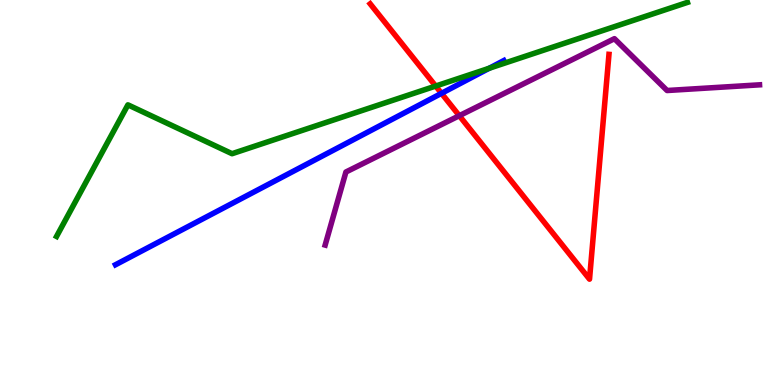[{'lines': ['blue', 'red'], 'intersections': [{'x': 5.7, 'y': 7.58}]}, {'lines': ['green', 'red'], 'intersections': [{'x': 5.62, 'y': 7.76}]}, {'lines': ['purple', 'red'], 'intersections': [{'x': 5.93, 'y': 6.99}]}, {'lines': ['blue', 'green'], 'intersections': [{'x': 6.31, 'y': 8.23}]}, {'lines': ['blue', 'purple'], 'intersections': []}, {'lines': ['green', 'purple'], 'intersections': []}]